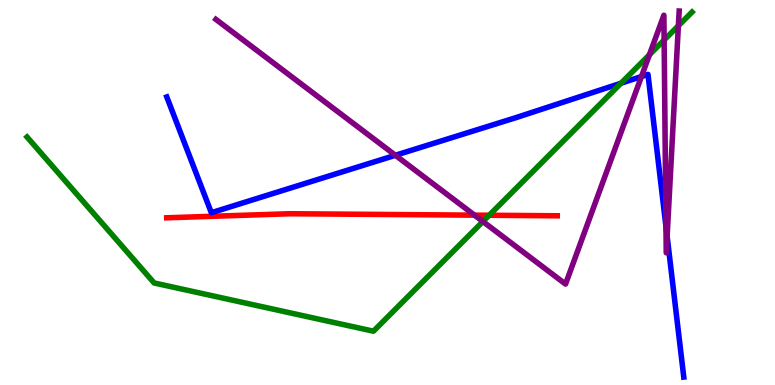[{'lines': ['blue', 'red'], 'intersections': []}, {'lines': ['green', 'red'], 'intersections': [{'x': 6.31, 'y': 4.41}]}, {'lines': ['purple', 'red'], 'intersections': [{'x': 6.12, 'y': 4.41}]}, {'lines': ['blue', 'green'], 'intersections': [{'x': 8.01, 'y': 7.84}]}, {'lines': ['blue', 'purple'], 'intersections': [{'x': 5.1, 'y': 5.97}, {'x': 8.28, 'y': 8.01}, {'x': 8.59, 'y': 4.11}, {'x': 8.61, 'y': 3.86}]}, {'lines': ['green', 'purple'], 'intersections': [{'x': 6.23, 'y': 4.25}, {'x': 8.38, 'y': 8.58}, {'x': 8.57, 'y': 8.96}, {'x': 8.75, 'y': 9.33}]}]